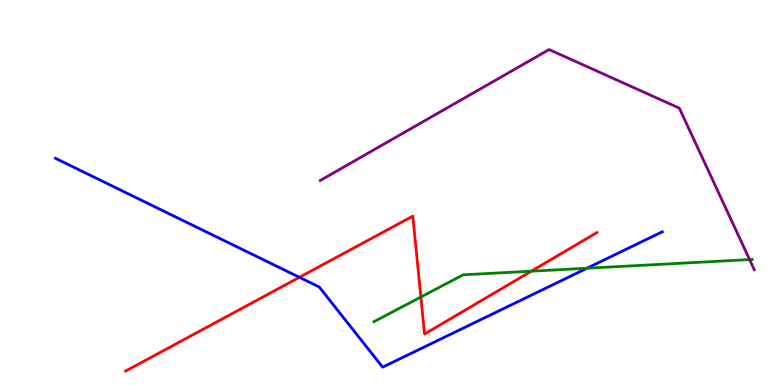[{'lines': ['blue', 'red'], 'intersections': [{'x': 3.86, 'y': 2.8}]}, {'lines': ['green', 'red'], 'intersections': [{'x': 5.43, 'y': 2.28}, {'x': 6.86, 'y': 2.96}]}, {'lines': ['purple', 'red'], 'intersections': []}, {'lines': ['blue', 'green'], 'intersections': [{'x': 7.57, 'y': 3.03}]}, {'lines': ['blue', 'purple'], 'intersections': []}, {'lines': ['green', 'purple'], 'intersections': [{'x': 9.67, 'y': 3.26}]}]